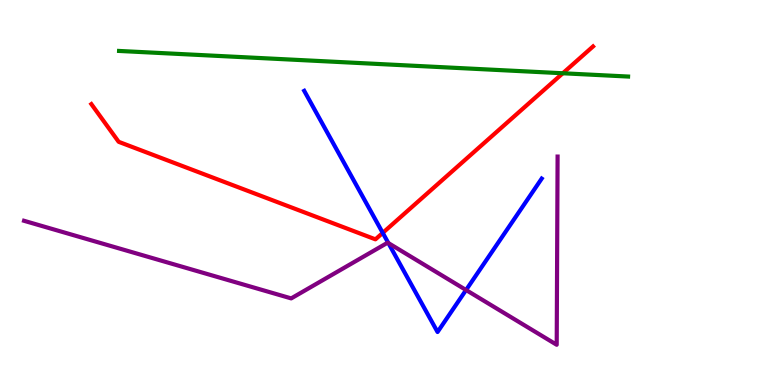[{'lines': ['blue', 'red'], 'intersections': [{'x': 4.94, 'y': 3.95}]}, {'lines': ['green', 'red'], 'intersections': [{'x': 7.26, 'y': 8.1}]}, {'lines': ['purple', 'red'], 'intersections': []}, {'lines': ['blue', 'green'], 'intersections': []}, {'lines': ['blue', 'purple'], 'intersections': [{'x': 5.01, 'y': 3.69}, {'x': 6.01, 'y': 2.47}]}, {'lines': ['green', 'purple'], 'intersections': []}]